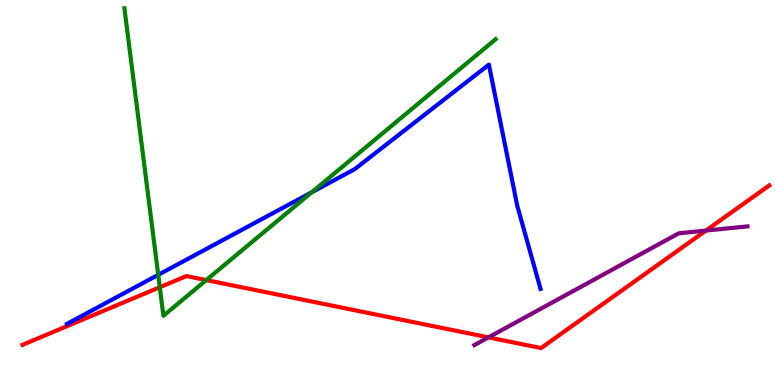[{'lines': ['blue', 'red'], 'intersections': []}, {'lines': ['green', 'red'], 'intersections': [{'x': 2.06, 'y': 2.54}, {'x': 2.66, 'y': 2.73}]}, {'lines': ['purple', 'red'], 'intersections': [{'x': 6.3, 'y': 1.24}, {'x': 9.11, 'y': 4.01}]}, {'lines': ['blue', 'green'], 'intersections': [{'x': 2.04, 'y': 2.86}, {'x': 4.02, 'y': 5.01}]}, {'lines': ['blue', 'purple'], 'intersections': []}, {'lines': ['green', 'purple'], 'intersections': []}]